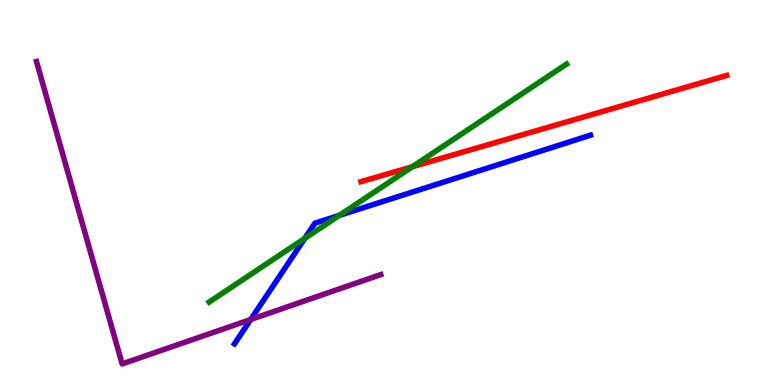[{'lines': ['blue', 'red'], 'intersections': []}, {'lines': ['green', 'red'], 'intersections': [{'x': 5.32, 'y': 5.67}]}, {'lines': ['purple', 'red'], 'intersections': []}, {'lines': ['blue', 'green'], 'intersections': [{'x': 3.93, 'y': 3.81}, {'x': 4.38, 'y': 4.41}]}, {'lines': ['blue', 'purple'], 'intersections': [{'x': 3.23, 'y': 1.7}]}, {'lines': ['green', 'purple'], 'intersections': []}]